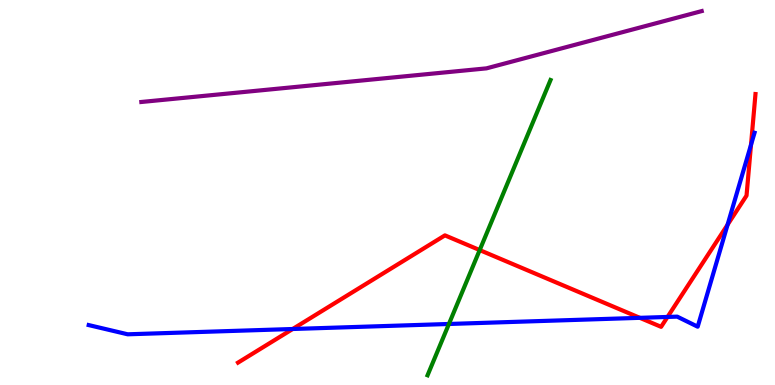[{'lines': ['blue', 'red'], 'intersections': [{'x': 3.78, 'y': 1.45}, {'x': 8.26, 'y': 1.74}, {'x': 8.61, 'y': 1.77}, {'x': 9.39, 'y': 4.16}, {'x': 9.69, 'y': 6.24}]}, {'lines': ['green', 'red'], 'intersections': [{'x': 6.19, 'y': 3.5}]}, {'lines': ['purple', 'red'], 'intersections': []}, {'lines': ['blue', 'green'], 'intersections': [{'x': 5.79, 'y': 1.59}]}, {'lines': ['blue', 'purple'], 'intersections': []}, {'lines': ['green', 'purple'], 'intersections': []}]